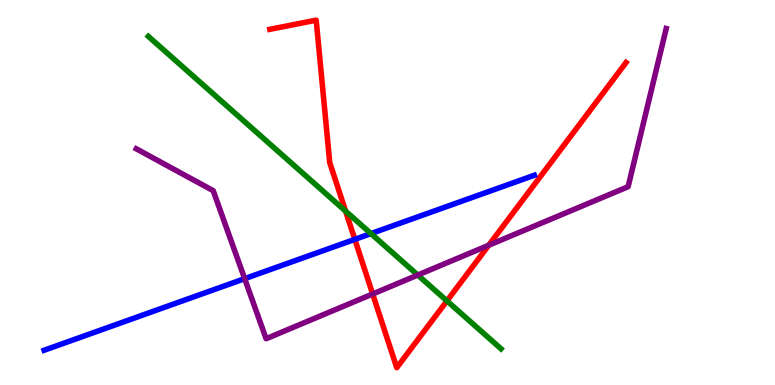[{'lines': ['blue', 'red'], 'intersections': [{'x': 4.58, 'y': 3.78}]}, {'lines': ['green', 'red'], 'intersections': [{'x': 4.46, 'y': 4.52}, {'x': 5.77, 'y': 2.18}]}, {'lines': ['purple', 'red'], 'intersections': [{'x': 4.81, 'y': 2.36}, {'x': 6.31, 'y': 3.63}]}, {'lines': ['blue', 'green'], 'intersections': [{'x': 4.79, 'y': 3.93}]}, {'lines': ['blue', 'purple'], 'intersections': [{'x': 3.16, 'y': 2.76}]}, {'lines': ['green', 'purple'], 'intersections': [{'x': 5.39, 'y': 2.86}]}]